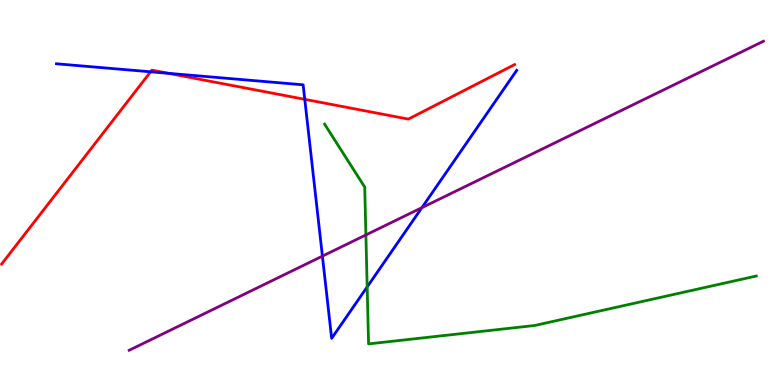[{'lines': ['blue', 'red'], 'intersections': [{'x': 1.94, 'y': 8.13}, {'x': 2.18, 'y': 8.1}, {'x': 3.93, 'y': 7.42}]}, {'lines': ['green', 'red'], 'intersections': []}, {'lines': ['purple', 'red'], 'intersections': []}, {'lines': ['blue', 'green'], 'intersections': [{'x': 4.74, 'y': 2.55}]}, {'lines': ['blue', 'purple'], 'intersections': [{'x': 4.16, 'y': 3.35}, {'x': 5.44, 'y': 4.61}]}, {'lines': ['green', 'purple'], 'intersections': [{'x': 4.72, 'y': 3.9}]}]